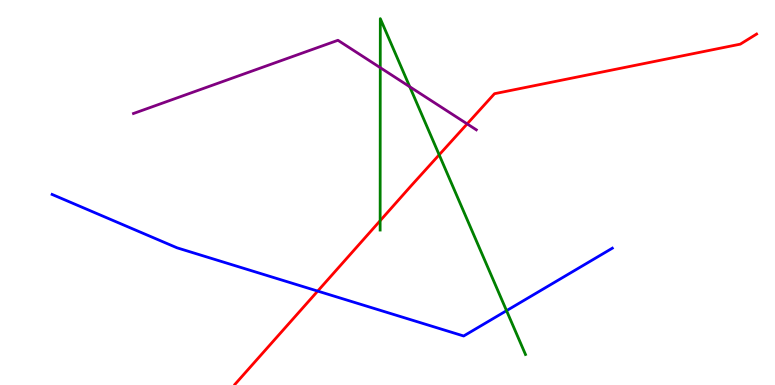[{'lines': ['blue', 'red'], 'intersections': [{'x': 4.1, 'y': 2.44}]}, {'lines': ['green', 'red'], 'intersections': [{'x': 4.91, 'y': 4.27}, {'x': 5.67, 'y': 5.98}]}, {'lines': ['purple', 'red'], 'intersections': [{'x': 6.03, 'y': 6.78}]}, {'lines': ['blue', 'green'], 'intersections': [{'x': 6.54, 'y': 1.93}]}, {'lines': ['blue', 'purple'], 'intersections': []}, {'lines': ['green', 'purple'], 'intersections': [{'x': 4.91, 'y': 8.24}, {'x': 5.29, 'y': 7.75}]}]